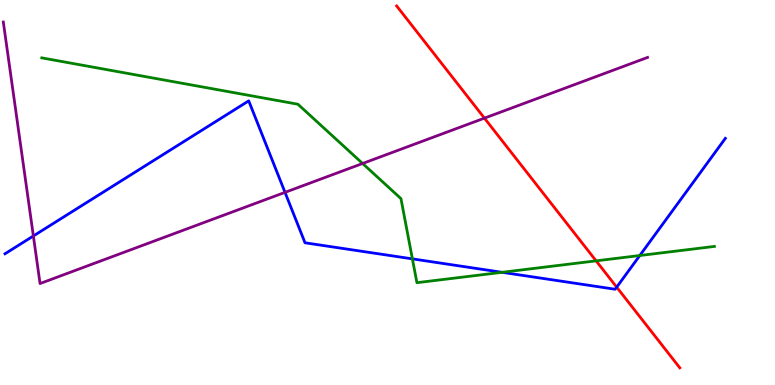[{'lines': ['blue', 'red'], 'intersections': [{'x': 7.96, 'y': 2.54}]}, {'lines': ['green', 'red'], 'intersections': [{'x': 7.69, 'y': 3.22}]}, {'lines': ['purple', 'red'], 'intersections': [{'x': 6.25, 'y': 6.93}]}, {'lines': ['blue', 'green'], 'intersections': [{'x': 5.32, 'y': 3.28}, {'x': 6.48, 'y': 2.93}, {'x': 8.26, 'y': 3.36}]}, {'lines': ['blue', 'purple'], 'intersections': [{'x': 0.431, 'y': 3.87}, {'x': 3.68, 'y': 5.0}]}, {'lines': ['green', 'purple'], 'intersections': [{'x': 4.68, 'y': 5.75}]}]